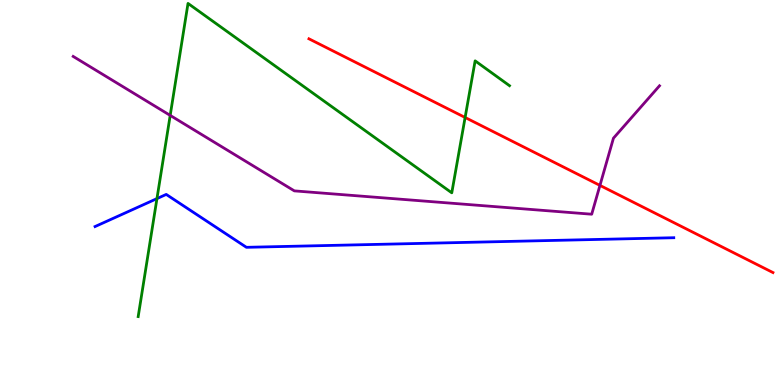[{'lines': ['blue', 'red'], 'intersections': []}, {'lines': ['green', 'red'], 'intersections': [{'x': 6.0, 'y': 6.95}]}, {'lines': ['purple', 'red'], 'intersections': [{'x': 7.74, 'y': 5.18}]}, {'lines': ['blue', 'green'], 'intersections': [{'x': 2.03, 'y': 4.84}]}, {'lines': ['blue', 'purple'], 'intersections': []}, {'lines': ['green', 'purple'], 'intersections': [{'x': 2.2, 'y': 7.0}]}]